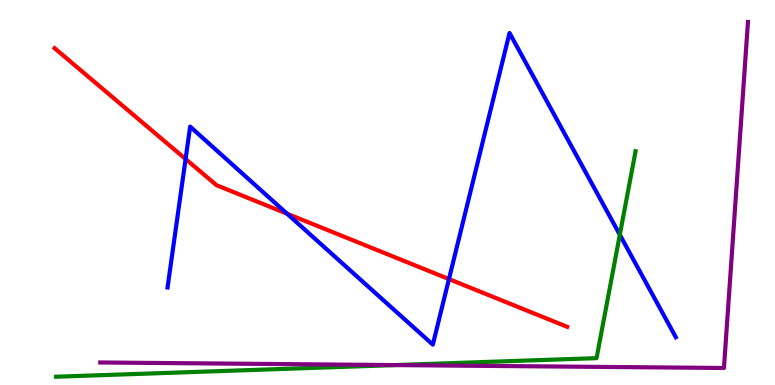[{'lines': ['blue', 'red'], 'intersections': [{'x': 2.39, 'y': 5.87}, {'x': 3.7, 'y': 4.45}, {'x': 5.79, 'y': 2.75}]}, {'lines': ['green', 'red'], 'intersections': []}, {'lines': ['purple', 'red'], 'intersections': []}, {'lines': ['blue', 'green'], 'intersections': [{'x': 8.0, 'y': 3.9}]}, {'lines': ['blue', 'purple'], 'intersections': []}, {'lines': ['green', 'purple'], 'intersections': [{'x': 5.1, 'y': 0.517}]}]